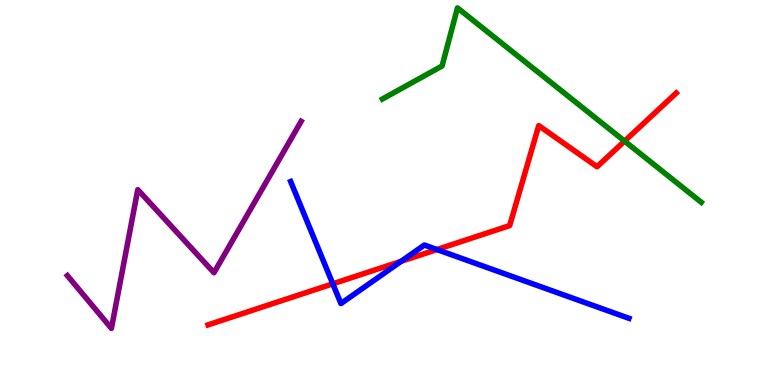[{'lines': ['blue', 'red'], 'intersections': [{'x': 4.29, 'y': 2.63}, {'x': 5.18, 'y': 3.21}, {'x': 5.64, 'y': 3.52}]}, {'lines': ['green', 'red'], 'intersections': [{'x': 8.06, 'y': 6.33}]}, {'lines': ['purple', 'red'], 'intersections': []}, {'lines': ['blue', 'green'], 'intersections': []}, {'lines': ['blue', 'purple'], 'intersections': []}, {'lines': ['green', 'purple'], 'intersections': []}]